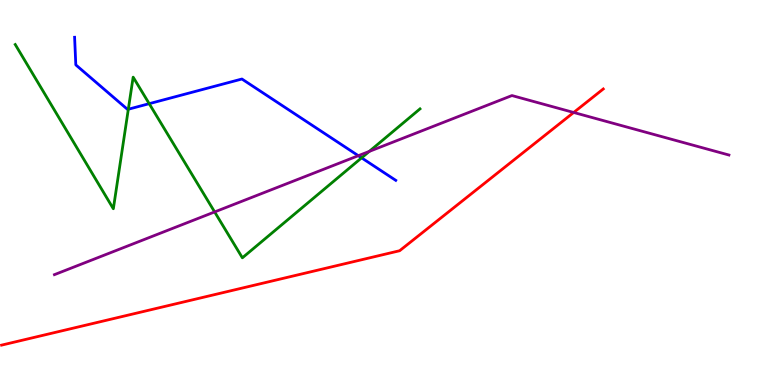[{'lines': ['blue', 'red'], 'intersections': []}, {'lines': ['green', 'red'], 'intersections': []}, {'lines': ['purple', 'red'], 'intersections': [{'x': 7.4, 'y': 7.08}]}, {'lines': ['blue', 'green'], 'intersections': [{'x': 1.66, 'y': 7.16}, {'x': 1.93, 'y': 7.31}, {'x': 4.67, 'y': 5.9}]}, {'lines': ['blue', 'purple'], 'intersections': [{'x': 4.62, 'y': 5.96}]}, {'lines': ['green', 'purple'], 'intersections': [{'x': 2.77, 'y': 4.5}, {'x': 4.76, 'y': 6.07}]}]